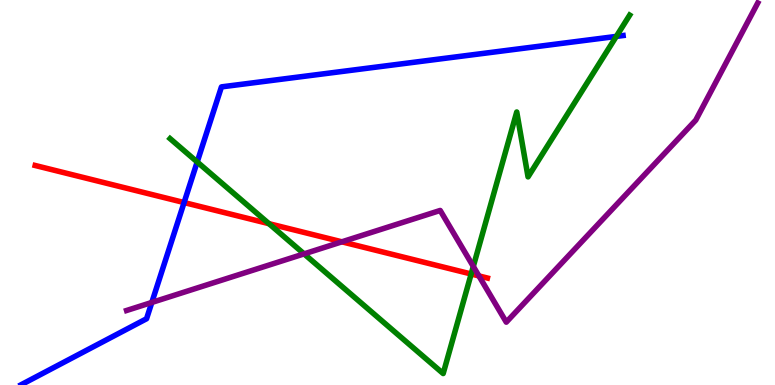[{'lines': ['blue', 'red'], 'intersections': [{'x': 2.38, 'y': 4.74}]}, {'lines': ['green', 'red'], 'intersections': [{'x': 3.47, 'y': 4.19}, {'x': 6.08, 'y': 2.88}]}, {'lines': ['purple', 'red'], 'intersections': [{'x': 4.41, 'y': 3.72}, {'x': 6.18, 'y': 2.83}]}, {'lines': ['blue', 'green'], 'intersections': [{'x': 2.54, 'y': 5.79}, {'x': 7.95, 'y': 9.05}]}, {'lines': ['blue', 'purple'], 'intersections': [{'x': 1.96, 'y': 2.14}]}, {'lines': ['green', 'purple'], 'intersections': [{'x': 3.92, 'y': 3.41}, {'x': 6.11, 'y': 3.08}]}]